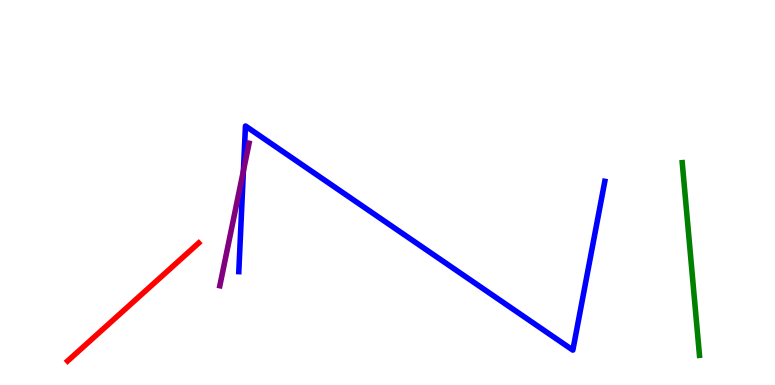[{'lines': ['blue', 'red'], 'intersections': []}, {'lines': ['green', 'red'], 'intersections': []}, {'lines': ['purple', 'red'], 'intersections': []}, {'lines': ['blue', 'green'], 'intersections': []}, {'lines': ['blue', 'purple'], 'intersections': [{'x': 3.14, 'y': 5.56}]}, {'lines': ['green', 'purple'], 'intersections': []}]